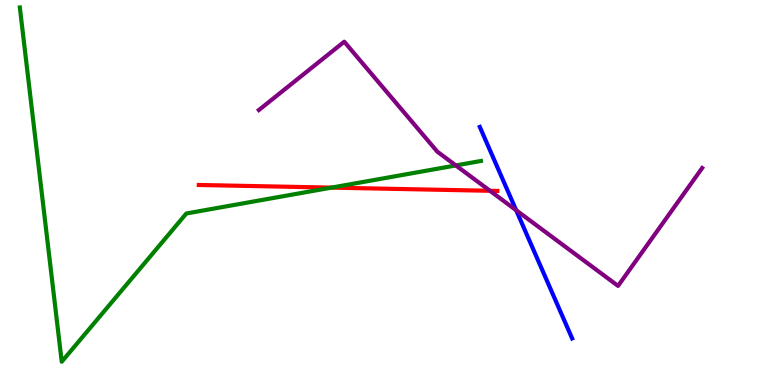[{'lines': ['blue', 'red'], 'intersections': []}, {'lines': ['green', 'red'], 'intersections': [{'x': 4.28, 'y': 5.13}]}, {'lines': ['purple', 'red'], 'intersections': [{'x': 6.32, 'y': 5.04}]}, {'lines': ['blue', 'green'], 'intersections': []}, {'lines': ['blue', 'purple'], 'intersections': [{'x': 6.66, 'y': 4.54}]}, {'lines': ['green', 'purple'], 'intersections': [{'x': 5.88, 'y': 5.7}]}]